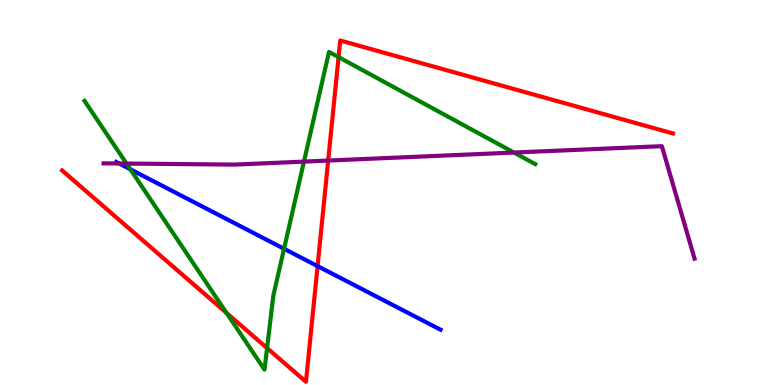[{'lines': ['blue', 'red'], 'intersections': [{'x': 4.1, 'y': 3.09}]}, {'lines': ['green', 'red'], 'intersections': [{'x': 2.92, 'y': 1.87}, {'x': 3.45, 'y': 0.959}, {'x': 4.37, 'y': 8.52}]}, {'lines': ['purple', 'red'], 'intersections': [{'x': 4.23, 'y': 5.83}]}, {'lines': ['blue', 'green'], 'intersections': [{'x': 1.68, 'y': 5.6}, {'x': 3.67, 'y': 3.54}]}, {'lines': ['blue', 'purple'], 'intersections': [{'x': 1.54, 'y': 5.75}]}, {'lines': ['green', 'purple'], 'intersections': [{'x': 1.63, 'y': 5.75}, {'x': 3.92, 'y': 5.8}, {'x': 6.63, 'y': 6.04}]}]